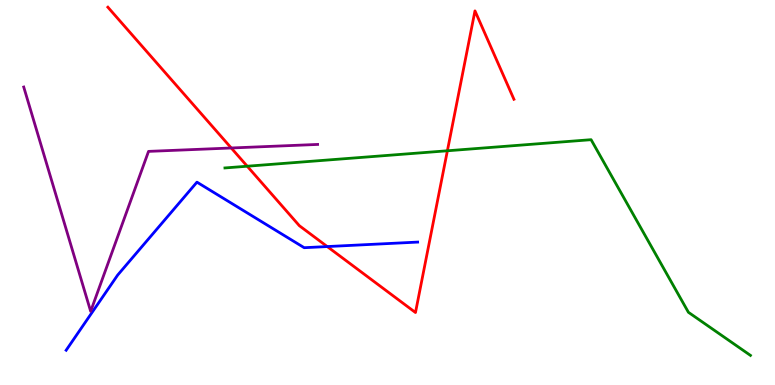[{'lines': ['blue', 'red'], 'intersections': [{'x': 4.22, 'y': 3.6}]}, {'lines': ['green', 'red'], 'intersections': [{'x': 3.19, 'y': 5.68}, {'x': 5.77, 'y': 6.08}]}, {'lines': ['purple', 'red'], 'intersections': [{'x': 2.98, 'y': 6.16}]}, {'lines': ['blue', 'green'], 'intersections': []}, {'lines': ['blue', 'purple'], 'intersections': []}, {'lines': ['green', 'purple'], 'intersections': []}]